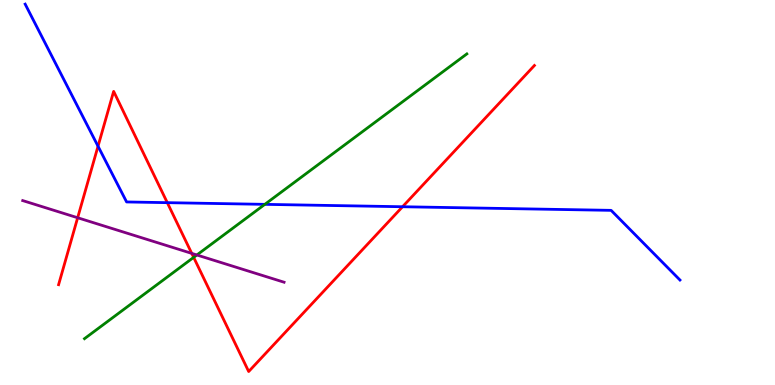[{'lines': ['blue', 'red'], 'intersections': [{'x': 1.26, 'y': 6.2}, {'x': 2.16, 'y': 4.74}, {'x': 5.19, 'y': 4.63}]}, {'lines': ['green', 'red'], 'intersections': [{'x': 2.5, 'y': 3.32}]}, {'lines': ['purple', 'red'], 'intersections': [{'x': 1.0, 'y': 4.34}, {'x': 2.47, 'y': 3.42}]}, {'lines': ['blue', 'green'], 'intersections': [{'x': 3.42, 'y': 4.69}]}, {'lines': ['blue', 'purple'], 'intersections': []}, {'lines': ['green', 'purple'], 'intersections': [{'x': 2.54, 'y': 3.38}]}]